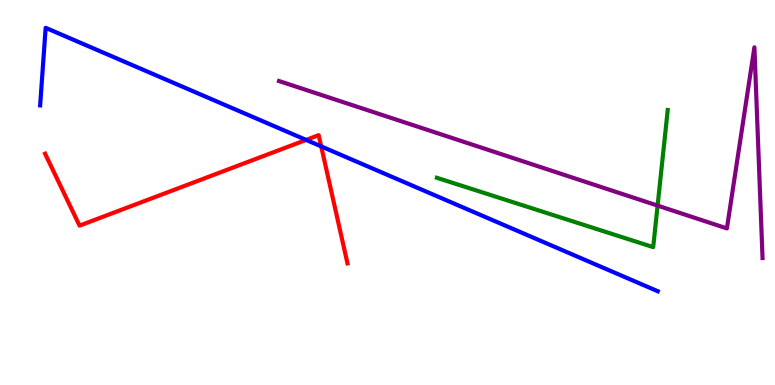[{'lines': ['blue', 'red'], 'intersections': [{'x': 3.95, 'y': 6.37}, {'x': 4.14, 'y': 6.2}]}, {'lines': ['green', 'red'], 'intersections': []}, {'lines': ['purple', 'red'], 'intersections': []}, {'lines': ['blue', 'green'], 'intersections': []}, {'lines': ['blue', 'purple'], 'intersections': []}, {'lines': ['green', 'purple'], 'intersections': [{'x': 8.49, 'y': 4.66}]}]